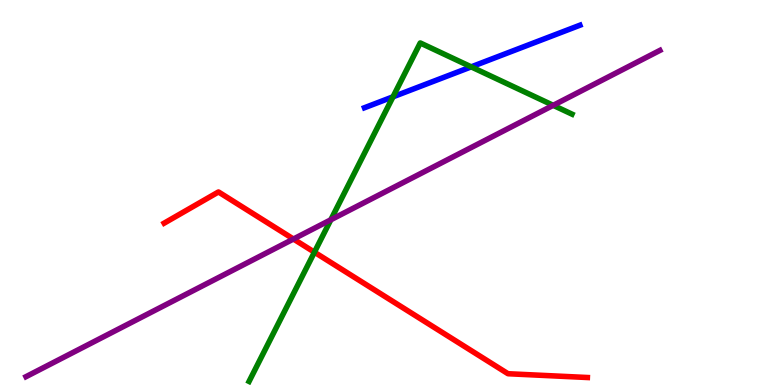[{'lines': ['blue', 'red'], 'intersections': []}, {'lines': ['green', 'red'], 'intersections': [{'x': 4.06, 'y': 3.45}]}, {'lines': ['purple', 'red'], 'intersections': [{'x': 3.79, 'y': 3.79}]}, {'lines': ['blue', 'green'], 'intersections': [{'x': 5.07, 'y': 7.49}, {'x': 6.08, 'y': 8.26}]}, {'lines': ['blue', 'purple'], 'intersections': []}, {'lines': ['green', 'purple'], 'intersections': [{'x': 4.27, 'y': 4.29}, {'x': 7.14, 'y': 7.26}]}]